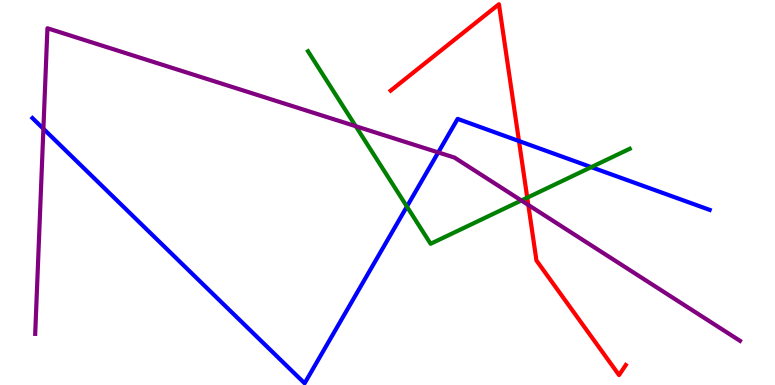[{'lines': ['blue', 'red'], 'intersections': [{'x': 6.7, 'y': 6.34}]}, {'lines': ['green', 'red'], 'intersections': [{'x': 6.8, 'y': 4.87}]}, {'lines': ['purple', 'red'], 'intersections': [{'x': 6.82, 'y': 4.68}]}, {'lines': ['blue', 'green'], 'intersections': [{'x': 5.25, 'y': 4.63}, {'x': 7.63, 'y': 5.66}]}, {'lines': ['blue', 'purple'], 'intersections': [{'x': 0.56, 'y': 6.66}, {'x': 5.65, 'y': 6.04}]}, {'lines': ['green', 'purple'], 'intersections': [{'x': 4.59, 'y': 6.72}, {'x': 6.73, 'y': 4.79}]}]